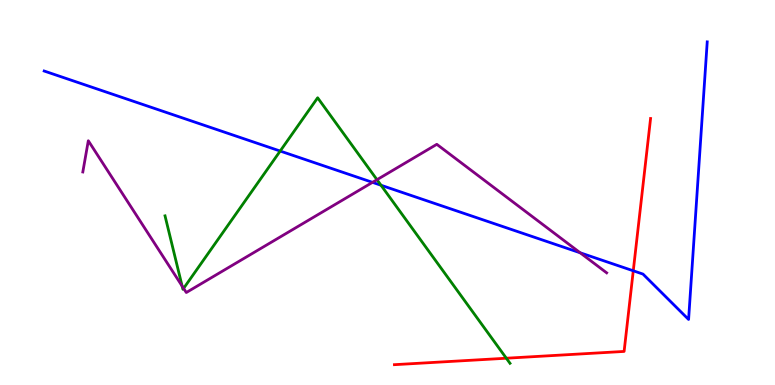[{'lines': ['blue', 'red'], 'intersections': [{'x': 8.17, 'y': 2.97}]}, {'lines': ['green', 'red'], 'intersections': [{'x': 6.53, 'y': 0.695}]}, {'lines': ['purple', 'red'], 'intersections': []}, {'lines': ['blue', 'green'], 'intersections': [{'x': 3.62, 'y': 6.08}, {'x': 4.92, 'y': 5.19}]}, {'lines': ['blue', 'purple'], 'intersections': [{'x': 4.81, 'y': 5.26}, {'x': 7.49, 'y': 3.43}]}, {'lines': ['green', 'purple'], 'intersections': [{'x': 2.35, 'y': 2.57}, {'x': 2.37, 'y': 2.51}, {'x': 4.86, 'y': 5.33}]}]